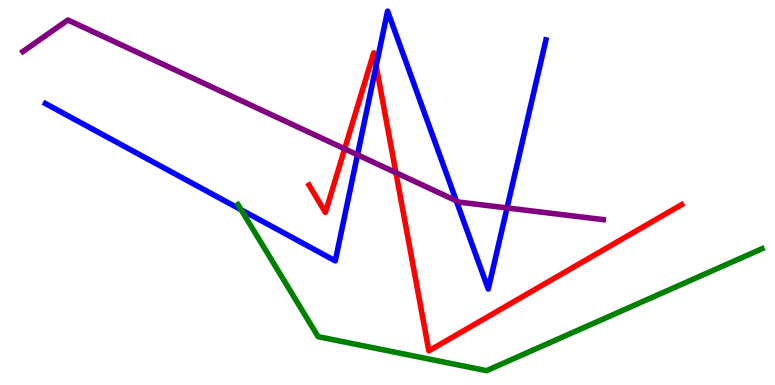[{'lines': ['blue', 'red'], 'intersections': [{'x': 4.85, 'y': 8.29}]}, {'lines': ['green', 'red'], 'intersections': []}, {'lines': ['purple', 'red'], 'intersections': [{'x': 4.45, 'y': 6.13}, {'x': 5.11, 'y': 5.51}]}, {'lines': ['blue', 'green'], 'intersections': [{'x': 3.11, 'y': 4.55}]}, {'lines': ['blue', 'purple'], 'intersections': [{'x': 4.61, 'y': 5.98}, {'x': 5.89, 'y': 4.79}, {'x': 6.54, 'y': 4.6}]}, {'lines': ['green', 'purple'], 'intersections': []}]